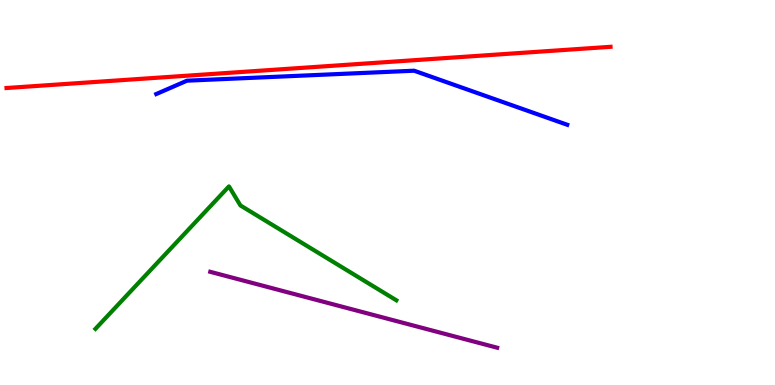[{'lines': ['blue', 'red'], 'intersections': []}, {'lines': ['green', 'red'], 'intersections': []}, {'lines': ['purple', 'red'], 'intersections': []}, {'lines': ['blue', 'green'], 'intersections': []}, {'lines': ['blue', 'purple'], 'intersections': []}, {'lines': ['green', 'purple'], 'intersections': []}]